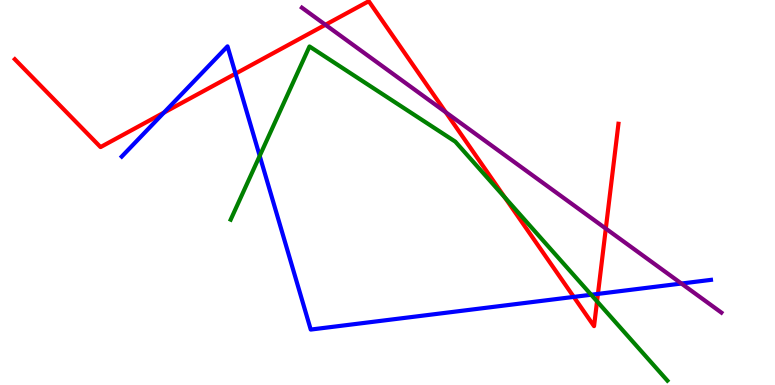[{'lines': ['blue', 'red'], 'intersections': [{'x': 2.12, 'y': 7.07}, {'x': 3.04, 'y': 8.09}, {'x': 7.4, 'y': 2.29}, {'x': 7.72, 'y': 2.37}]}, {'lines': ['green', 'red'], 'intersections': [{'x': 6.51, 'y': 4.87}, {'x': 7.7, 'y': 2.17}]}, {'lines': ['purple', 'red'], 'intersections': [{'x': 4.2, 'y': 9.36}, {'x': 5.75, 'y': 7.08}, {'x': 7.82, 'y': 4.06}]}, {'lines': ['blue', 'green'], 'intersections': [{'x': 3.35, 'y': 5.95}, {'x': 7.63, 'y': 2.34}]}, {'lines': ['blue', 'purple'], 'intersections': [{'x': 8.79, 'y': 2.64}]}, {'lines': ['green', 'purple'], 'intersections': []}]